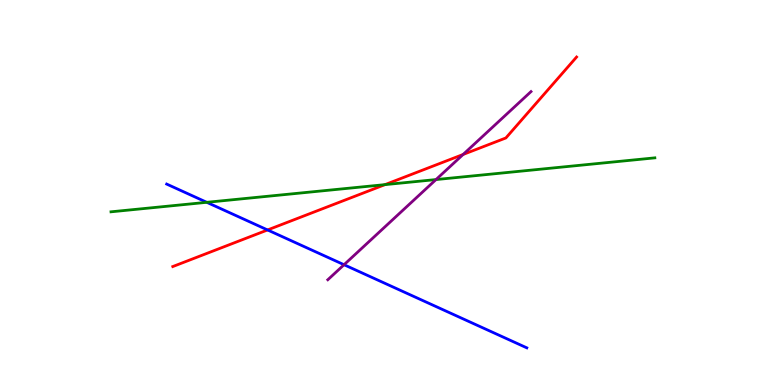[{'lines': ['blue', 'red'], 'intersections': [{'x': 3.45, 'y': 4.03}]}, {'lines': ['green', 'red'], 'intersections': [{'x': 4.97, 'y': 5.2}]}, {'lines': ['purple', 'red'], 'intersections': [{'x': 5.98, 'y': 5.99}]}, {'lines': ['blue', 'green'], 'intersections': [{'x': 2.67, 'y': 4.75}]}, {'lines': ['blue', 'purple'], 'intersections': [{'x': 4.44, 'y': 3.12}]}, {'lines': ['green', 'purple'], 'intersections': [{'x': 5.63, 'y': 5.34}]}]